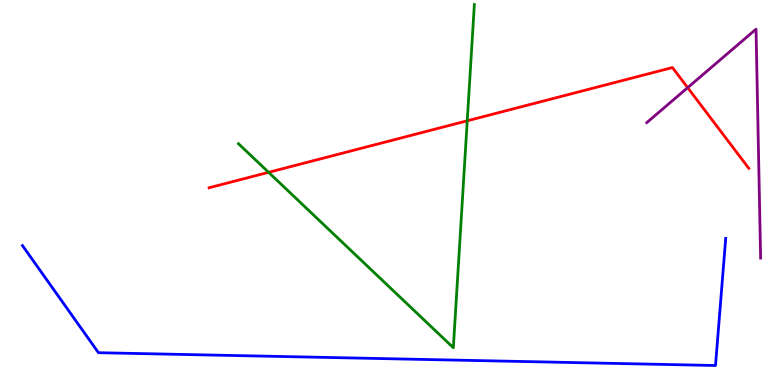[{'lines': ['blue', 'red'], 'intersections': []}, {'lines': ['green', 'red'], 'intersections': [{'x': 3.47, 'y': 5.52}, {'x': 6.03, 'y': 6.86}]}, {'lines': ['purple', 'red'], 'intersections': [{'x': 8.87, 'y': 7.72}]}, {'lines': ['blue', 'green'], 'intersections': []}, {'lines': ['blue', 'purple'], 'intersections': []}, {'lines': ['green', 'purple'], 'intersections': []}]